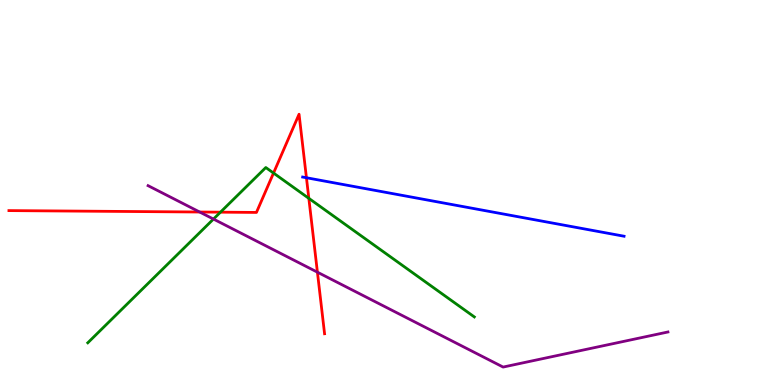[{'lines': ['blue', 'red'], 'intersections': [{'x': 3.95, 'y': 5.38}]}, {'lines': ['green', 'red'], 'intersections': [{'x': 2.84, 'y': 4.49}, {'x': 3.53, 'y': 5.51}, {'x': 3.98, 'y': 4.85}]}, {'lines': ['purple', 'red'], 'intersections': [{'x': 2.58, 'y': 4.49}, {'x': 4.1, 'y': 2.93}]}, {'lines': ['blue', 'green'], 'intersections': []}, {'lines': ['blue', 'purple'], 'intersections': []}, {'lines': ['green', 'purple'], 'intersections': [{'x': 2.75, 'y': 4.31}]}]